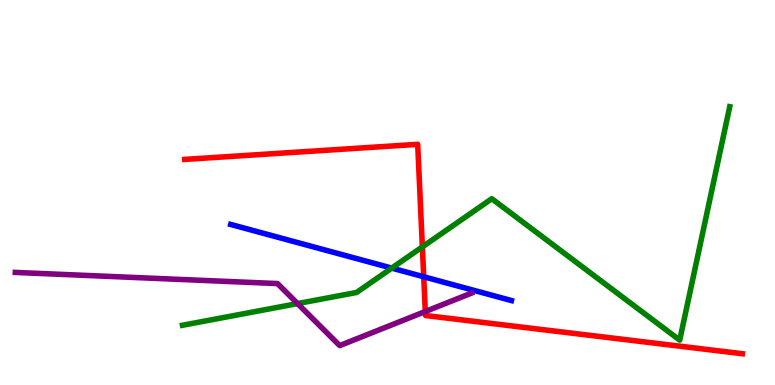[{'lines': ['blue', 'red'], 'intersections': [{'x': 5.47, 'y': 2.81}]}, {'lines': ['green', 'red'], 'intersections': [{'x': 5.45, 'y': 3.59}]}, {'lines': ['purple', 'red'], 'intersections': [{'x': 5.49, 'y': 1.91}]}, {'lines': ['blue', 'green'], 'intersections': [{'x': 5.05, 'y': 3.04}]}, {'lines': ['blue', 'purple'], 'intersections': []}, {'lines': ['green', 'purple'], 'intersections': [{'x': 3.84, 'y': 2.11}]}]